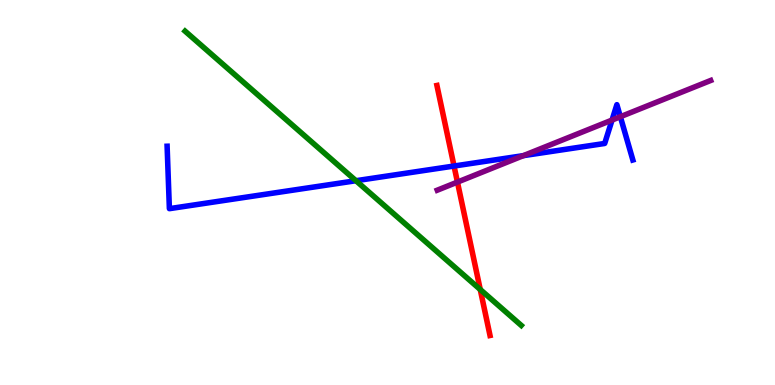[{'lines': ['blue', 'red'], 'intersections': [{'x': 5.86, 'y': 5.69}]}, {'lines': ['green', 'red'], 'intersections': [{'x': 6.2, 'y': 2.48}]}, {'lines': ['purple', 'red'], 'intersections': [{'x': 5.9, 'y': 5.27}]}, {'lines': ['blue', 'green'], 'intersections': [{'x': 4.59, 'y': 5.31}]}, {'lines': ['blue', 'purple'], 'intersections': [{'x': 6.75, 'y': 5.96}, {'x': 7.9, 'y': 6.88}, {'x': 8.0, 'y': 6.97}]}, {'lines': ['green', 'purple'], 'intersections': []}]